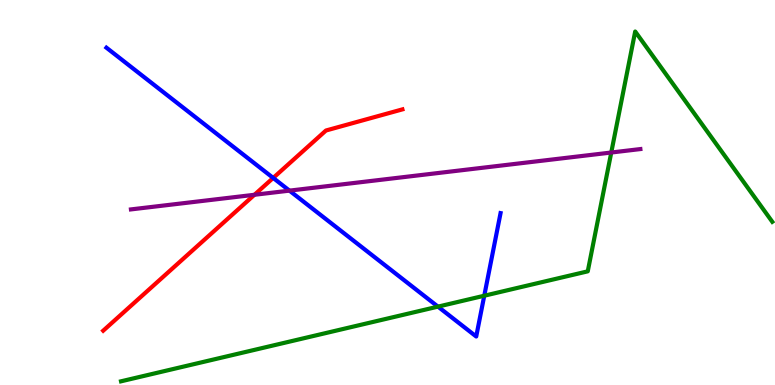[{'lines': ['blue', 'red'], 'intersections': [{'x': 3.53, 'y': 5.38}]}, {'lines': ['green', 'red'], 'intersections': []}, {'lines': ['purple', 'red'], 'intersections': [{'x': 3.28, 'y': 4.94}]}, {'lines': ['blue', 'green'], 'intersections': [{'x': 5.65, 'y': 2.04}, {'x': 6.25, 'y': 2.32}]}, {'lines': ['blue', 'purple'], 'intersections': [{'x': 3.73, 'y': 5.05}]}, {'lines': ['green', 'purple'], 'intersections': [{'x': 7.89, 'y': 6.04}]}]